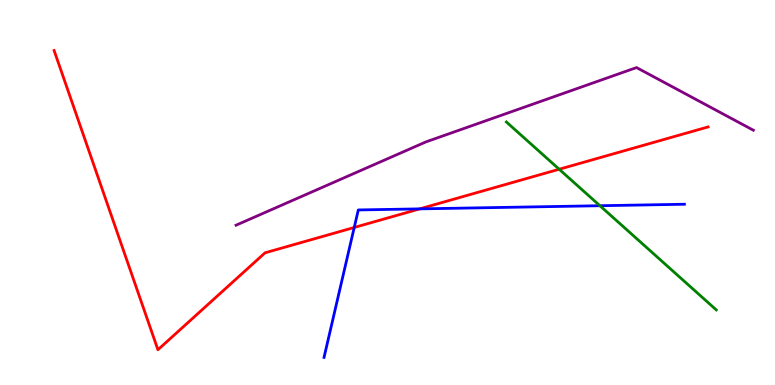[{'lines': ['blue', 'red'], 'intersections': [{'x': 4.57, 'y': 4.09}, {'x': 5.42, 'y': 4.57}]}, {'lines': ['green', 'red'], 'intersections': [{'x': 7.22, 'y': 5.6}]}, {'lines': ['purple', 'red'], 'intersections': []}, {'lines': ['blue', 'green'], 'intersections': [{'x': 7.74, 'y': 4.66}]}, {'lines': ['blue', 'purple'], 'intersections': []}, {'lines': ['green', 'purple'], 'intersections': []}]